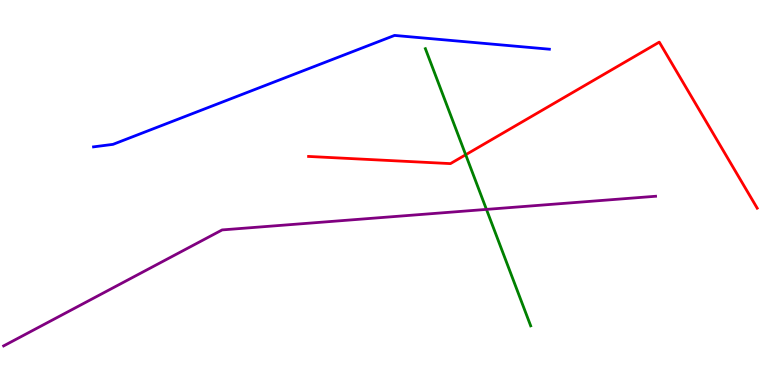[{'lines': ['blue', 'red'], 'intersections': []}, {'lines': ['green', 'red'], 'intersections': [{'x': 6.01, 'y': 5.98}]}, {'lines': ['purple', 'red'], 'intersections': []}, {'lines': ['blue', 'green'], 'intersections': []}, {'lines': ['blue', 'purple'], 'intersections': []}, {'lines': ['green', 'purple'], 'intersections': [{'x': 6.28, 'y': 4.56}]}]